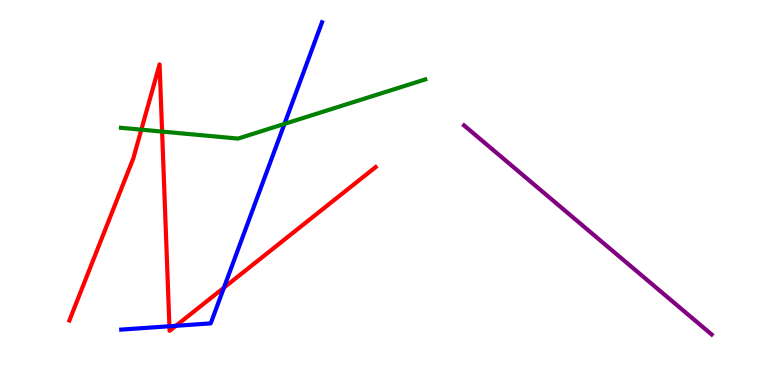[{'lines': ['blue', 'red'], 'intersections': [{'x': 2.19, 'y': 1.53}, {'x': 2.27, 'y': 1.54}, {'x': 2.89, 'y': 2.53}]}, {'lines': ['green', 'red'], 'intersections': [{'x': 1.82, 'y': 6.63}, {'x': 2.09, 'y': 6.58}]}, {'lines': ['purple', 'red'], 'intersections': []}, {'lines': ['blue', 'green'], 'intersections': [{'x': 3.67, 'y': 6.78}]}, {'lines': ['blue', 'purple'], 'intersections': []}, {'lines': ['green', 'purple'], 'intersections': []}]